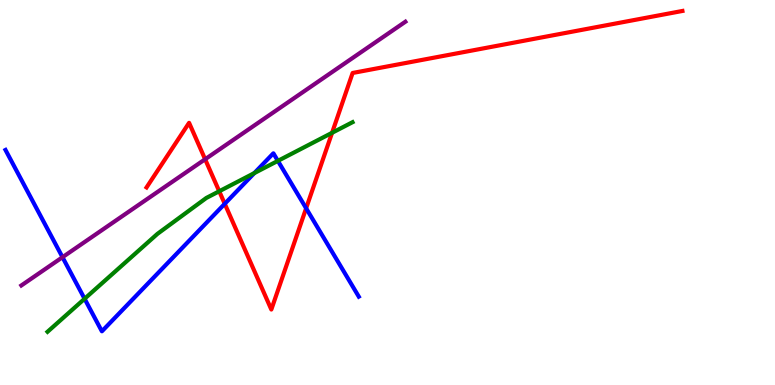[{'lines': ['blue', 'red'], 'intersections': [{'x': 2.9, 'y': 4.71}, {'x': 3.95, 'y': 4.59}]}, {'lines': ['green', 'red'], 'intersections': [{'x': 2.83, 'y': 5.03}, {'x': 4.28, 'y': 6.55}]}, {'lines': ['purple', 'red'], 'intersections': [{'x': 2.65, 'y': 5.86}]}, {'lines': ['blue', 'green'], 'intersections': [{'x': 1.09, 'y': 2.24}, {'x': 3.28, 'y': 5.5}, {'x': 3.59, 'y': 5.82}]}, {'lines': ['blue', 'purple'], 'intersections': [{'x': 0.806, 'y': 3.32}]}, {'lines': ['green', 'purple'], 'intersections': []}]